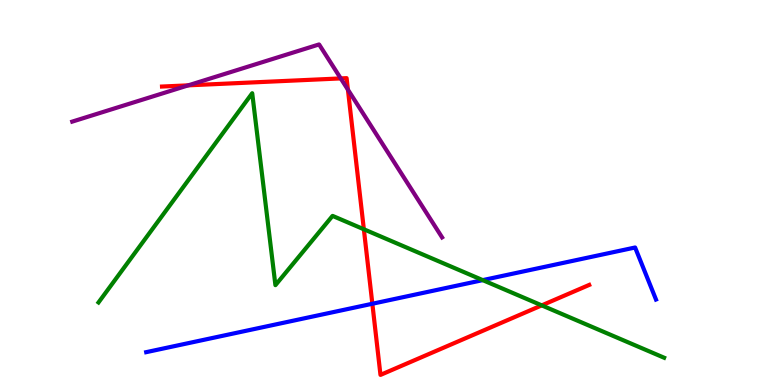[{'lines': ['blue', 'red'], 'intersections': [{'x': 4.8, 'y': 2.11}]}, {'lines': ['green', 'red'], 'intersections': [{'x': 4.69, 'y': 4.04}, {'x': 6.99, 'y': 2.07}]}, {'lines': ['purple', 'red'], 'intersections': [{'x': 2.43, 'y': 7.78}, {'x': 4.4, 'y': 7.96}, {'x': 4.49, 'y': 7.67}]}, {'lines': ['blue', 'green'], 'intersections': [{'x': 6.23, 'y': 2.72}]}, {'lines': ['blue', 'purple'], 'intersections': []}, {'lines': ['green', 'purple'], 'intersections': []}]